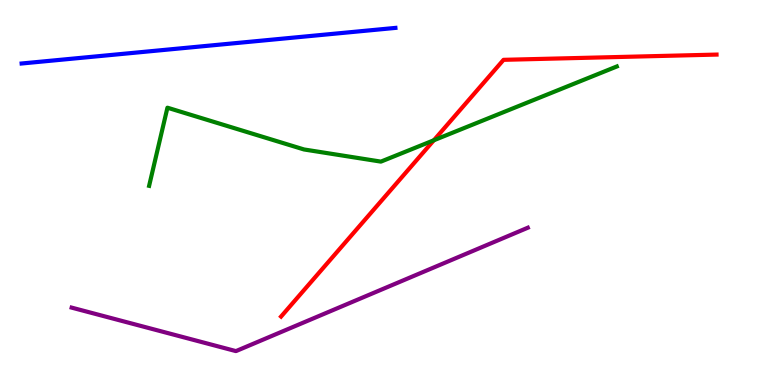[{'lines': ['blue', 'red'], 'intersections': []}, {'lines': ['green', 'red'], 'intersections': [{'x': 5.6, 'y': 6.36}]}, {'lines': ['purple', 'red'], 'intersections': []}, {'lines': ['blue', 'green'], 'intersections': []}, {'lines': ['blue', 'purple'], 'intersections': []}, {'lines': ['green', 'purple'], 'intersections': []}]